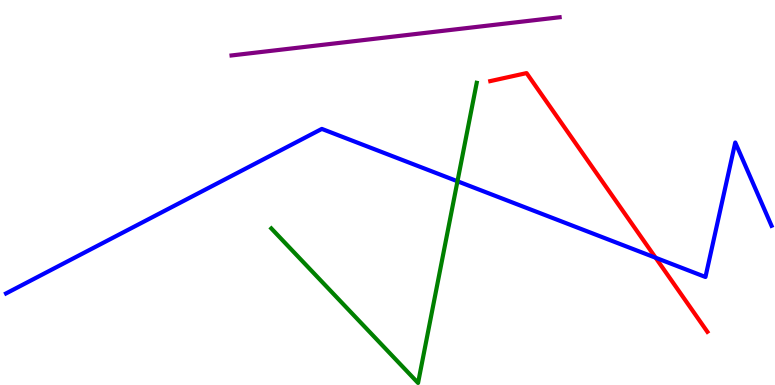[{'lines': ['blue', 'red'], 'intersections': [{'x': 8.46, 'y': 3.31}]}, {'lines': ['green', 'red'], 'intersections': []}, {'lines': ['purple', 'red'], 'intersections': []}, {'lines': ['blue', 'green'], 'intersections': [{'x': 5.9, 'y': 5.29}]}, {'lines': ['blue', 'purple'], 'intersections': []}, {'lines': ['green', 'purple'], 'intersections': []}]